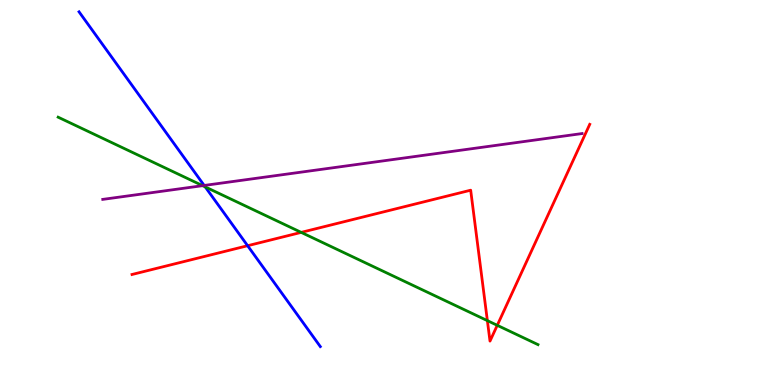[{'lines': ['blue', 'red'], 'intersections': [{'x': 3.2, 'y': 3.62}]}, {'lines': ['green', 'red'], 'intersections': [{'x': 3.89, 'y': 3.96}, {'x': 6.29, 'y': 1.67}, {'x': 6.42, 'y': 1.55}]}, {'lines': ['purple', 'red'], 'intersections': []}, {'lines': ['blue', 'green'], 'intersections': [{'x': 2.65, 'y': 5.15}]}, {'lines': ['blue', 'purple'], 'intersections': [{'x': 2.63, 'y': 5.18}]}, {'lines': ['green', 'purple'], 'intersections': [{'x': 2.61, 'y': 5.18}]}]